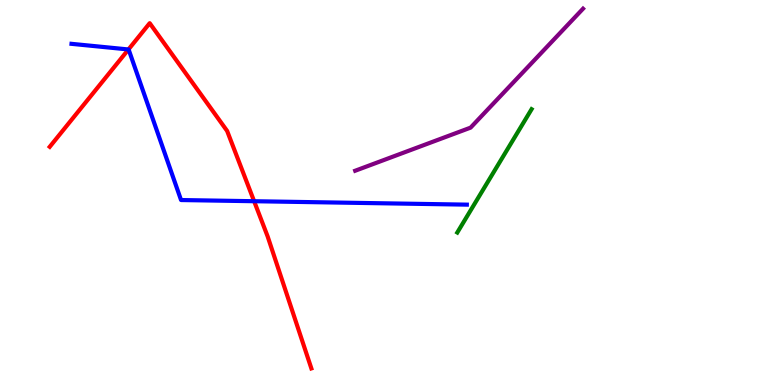[{'lines': ['blue', 'red'], 'intersections': [{'x': 1.66, 'y': 8.72}, {'x': 3.28, 'y': 4.77}]}, {'lines': ['green', 'red'], 'intersections': []}, {'lines': ['purple', 'red'], 'intersections': []}, {'lines': ['blue', 'green'], 'intersections': []}, {'lines': ['blue', 'purple'], 'intersections': []}, {'lines': ['green', 'purple'], 'intersections': []}]